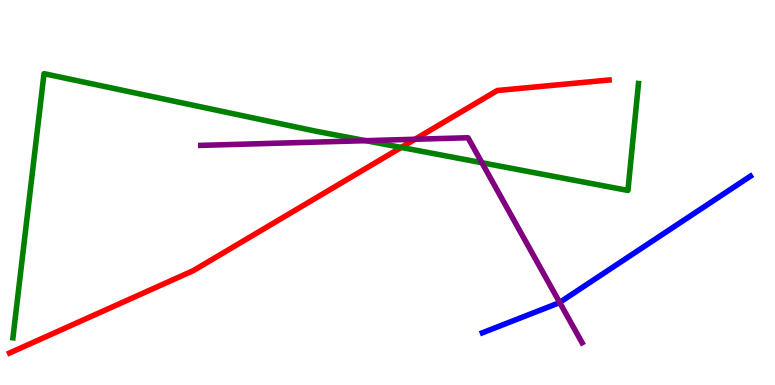[{'lines': ['blue', 'red'], 'intersections': []}, {'lines': ['green', 'red'], 'intersections': [{'x': 5.18, 'y': 6.17}]}, {'lines': ['purple', 'red'], 'intersections': [{'x': 5.35, 'y': 6.38}]}, {'lines': ['blue', 'green'], 'intersections': []}, {'lines': ['blue', 'purple'], 'intersections': [{'x': 7.22, 'y': 2.14}]}, {'lines': ['green', 'purple'], 'intersections': [{'x': 4.72, 'y': 6.35}, {'x': 6.22, 'y': 5.77}]}]